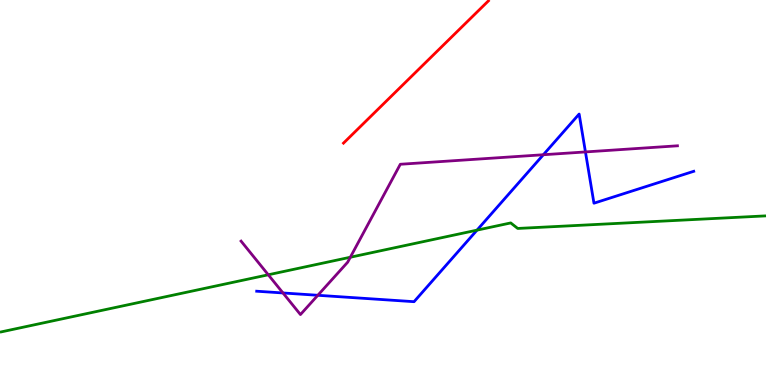[{'lines': ['blue', 'red'], 'intersections': []}, {'lines': ['green', 'red'], 'intersections': []}, {'lines': ['purple', 'red'], 'intersections': []}, {'lines': ['blue', 'green'], 'intersections': [{'x': 6.15, 'y': 4.02}]}, {'lines': ['blue', 'purple'], 'intersections': [{'x': 3.65, 'y': 2.39}, {'x': 4.1, 'y': 2.33}, {'x': 7.01, 'y': 5.98}, {'x': 7.55, 'y': 6.05}]}, {'lines': ['green', 'purple'], 'intersections': [{'x': 3.46, 'y': 2.86}, {'x': 4.52, 'y': 3.32}]}]